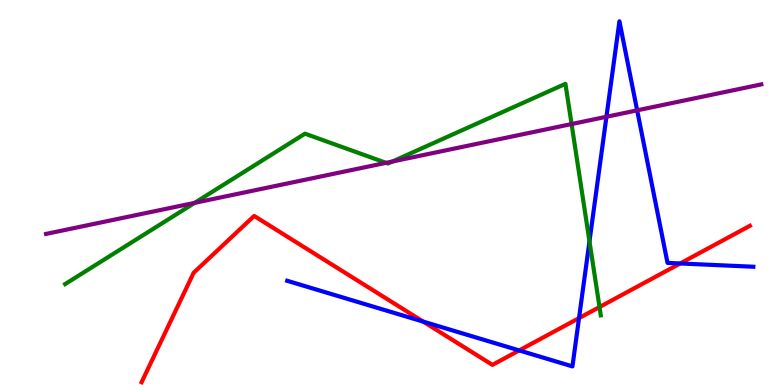[{'lines': ['blue', 'red'], 'intersections': [{'x': 5.46, 'y': 1.65}, {'x': 6.7, 'y': 0.898}, {'x': 7.47, 'y': 1.74}, {'x': 8.78, 'y': 3.16}]}, {'lines': ['green', 'red'], 'intersections': [{'x': 7.74, 'y': 2.02}]}, {'lines': ['purple', 'red'], 'intersections': []}, {'lines': ['blue', 'green'], 'intersections': [{'x': 7.61, 'y': 3.73}]}, {'lines': ['blue', 'purple'], 'intersections': [{'x': 7.82, 'y': 6.97}, {'x': 8.22, 'y': 7.13}]}, {'lines': ['green', 'purple'], 'intersections': [{'x': 2.51, 'y': 4.73}, {'x': 4.98, 'y': 5.77}, {'x': 5.06, 'y': 5.8}, {'x': 7.38, 'y': 6.78}]}]